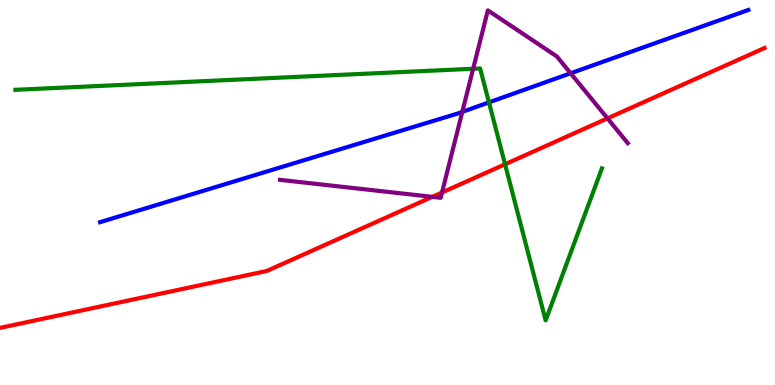[{'lines': ['blue', 'red'], 'intersections': []}, {'lines': ['green', 'red'], 'intersections': [{'x': 6.52, 'y': 5.73}]}, {'lines': ['purple', 'red'], 'intersections': [{'x': 5.58, 'y': 4.89}, {'x': 5.7, 'y': 5.0}, {'x': 7.84, 'y': 6.93}]}, {'lines': ['blue', 'green'], 'intersections': [{'x': 6.31, 'y': 7.34}]}, {'lines': ['blue', 'purple'], 'intersections': [{'x': 5.97, 'y': 7.09}, {'x': 7.36, 'y': 8.1}]}, {'lines': ['green', 'purple'], 'intersections': [{'x': 6.11, 'y': 8.21}]}]